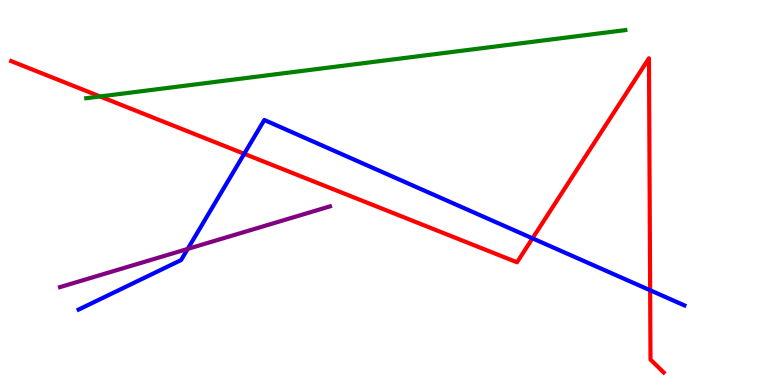[{'lines': ['blue', 'red'], 'intersections': [{'x': 3.15, 'y': 6.01}, {'x': 6.87, 'y': 3.81}, {'x': 8.39, 'y': 2.46}]}, {'lines': ['green', 'red'], 'intersections': [{'x': 1.29, 'y': 7.49}]}, {'lines': ['purple', 'red'], 'intersections': []}, {'lines': ['blue', 'green'], 'intersections': []}, {'lines': ['blue', 'purple'], 'intersections': [{'x': 2.42, 'y': 3.53}]}, {'lines': ['green', 'purple'], 'intersections': []}]